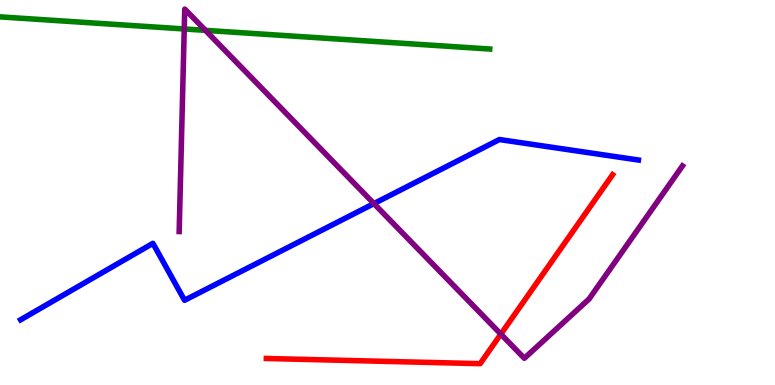[{'lines': ['blue', 'red'], 'intersections': []}, {'lines': ['green', 'red'], 'intersections': []}, {'lines': ['purple', 'red'], 'intersections': [{'x': 6.46, 'y': 1.32}]}, {'lines': ['blue', 'green'], 'intersections': []}, {'lines': ['blue', 'purple'], 'intersections': [{'x': 4.82, 'y': 4.71}]}, {'lines': ['green', 'purple'], 'intersections': [{'x': 2.38, 'y': 9.25}, {'x': 2.65, 'y': 9.21}]}]